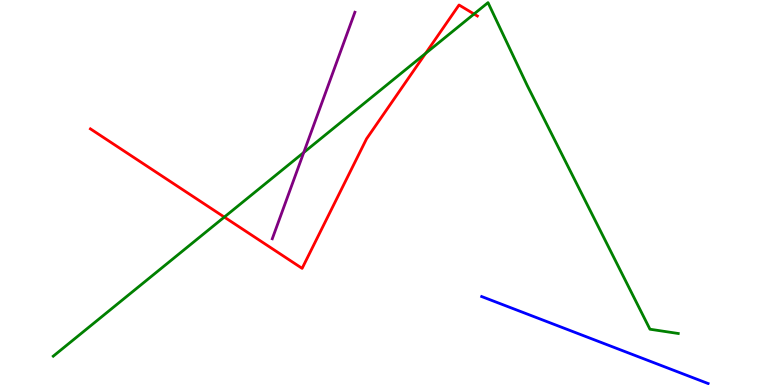[{'lines': ['blue', 'red'], 'intersections': []}, {'lines': ['green', 'red'], 'intersections': [{'x': 2.89, 'y': 4.36}, {'x': 5.49, 'y': 8.61}, {'x': 6.12, 'y': 9.64}]}, {'lines': ['purple', 'red'], 'intersections': []}, {'lines': ['blue', 'green'], 'intersections': []}, {'lines': ['blue', 'purple'], 'intersections': []}, {'lines': ['green', 'purple'], 'intersections': [{'x': 3.92, 'y': 6.04}]}]